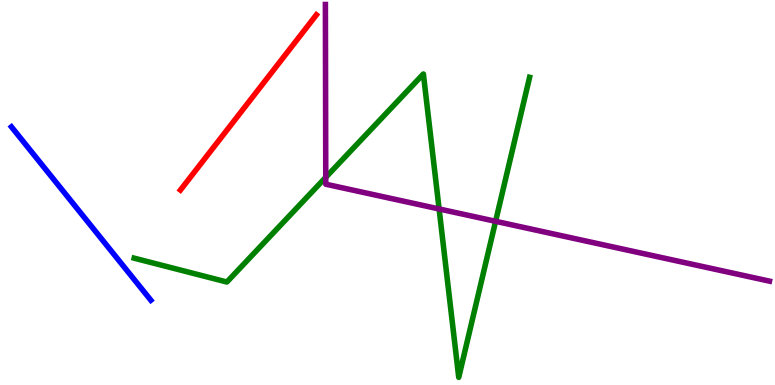[{'lines': ['blue', 'red'], 'intersections': []}, {'lines': ['green', 'red'], 'intersections': []}, {'lines': ['purple', 'red'], 'intersections': []}, {'lines': ['blue', 'green'], 'intersections': []}, {'lines': ['blue', 'purple'], 'intersections': []}, {'lines': ['green', 'purple'], 'intersections': [{'x': 4.2, 'y': 5.39}, {'x': 5.67, 'y': 4.57}, {'x': 6.39, 'y': 4.25}]}]